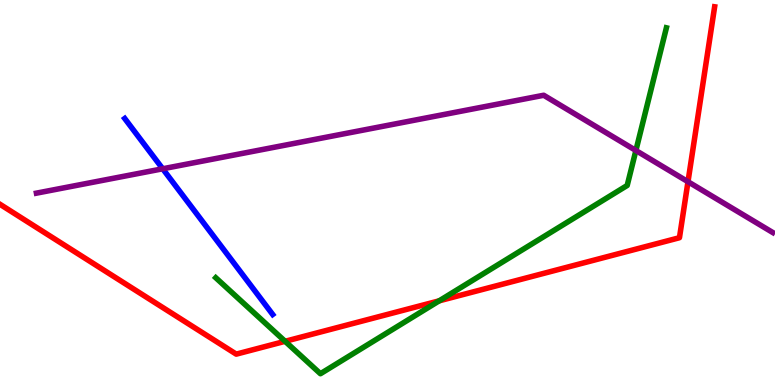[{'lines': ['blue', 'red'], 'intersections': []}, {'lines': ['green', 'red'], 'intersections': [{'x': 3.68, 'y': 1.13}, {'x': 5.67, 'y': 2.19}]}, {'lines': ['purple', 'red'], 'intersections': [{'x': 8.88, 'y': 5.28}]}, {'lines': ['blue', 'green'], 'intersections': []}, {'lines': ['blue', 'purple'], 'intersections': [{'x': 2.1, 'y': 5.62}]}, {'lines': ['green', 'purple'], 'intersections': [{'x': 8.21, 'y': 6.09}]}]